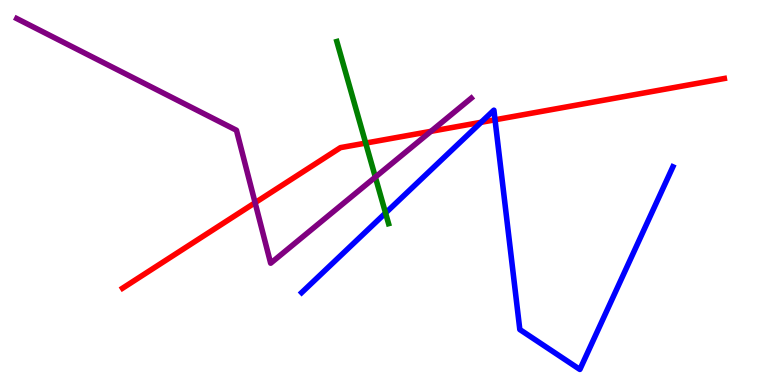[{'lines': ['blue', 'red'], 'intersections': [{'x': 6.21, 'y': 6.82}, {'x': 6.39, 'y': 6.89}]}, {'lines': ['green', 'red'], 'intersections': [{'x': 4.72, 'y': 6.28}]}, {'lines': ['purple', 'red'], 'intersections': [{'x': 3.29, 'y': 4.73}, {'x': 5.56, 'y': 6.59}]}, {'lines': ['blue', 'green'], 'intersections': [{'x': 4.97, 'y': 4.47}]}, {'lines': ['blue', 'purple'], 'intersections': []}, {'lines': ['green', 'purple'], 'intersections': [{'x': 4.84, 'y': 5.4}]}]